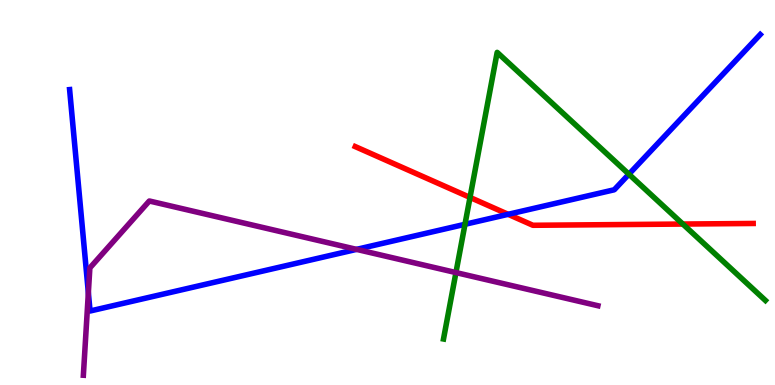[{'lines': ['blue', 'red'], 'intersections': [{'x': 6.56, 'y': 4.43}]}, {'lines': ['green', 'red'], 'intersections': [{'x': 6.06, 'y': 4.87}, {'x': 8.81, 'y': 4.18}]}, {'lines': ['purple', 'red'], 'intersections': []}, {'lines': ['blue', 'green'], 'intersections': [{'x': 6.0, 'y': 4.17}, {'x': 8.11, 'y': 5.48}]}, {'lines': ['blue', 'purple'], 'intersections': [{'x': 1.14, 'y': 2.4}, {'x': 4.6, 'y': 3.52}]}, {'lines': ['green', 'purple'], 'intersections': [{'x': 5.88, 'y': 2.92}]}]